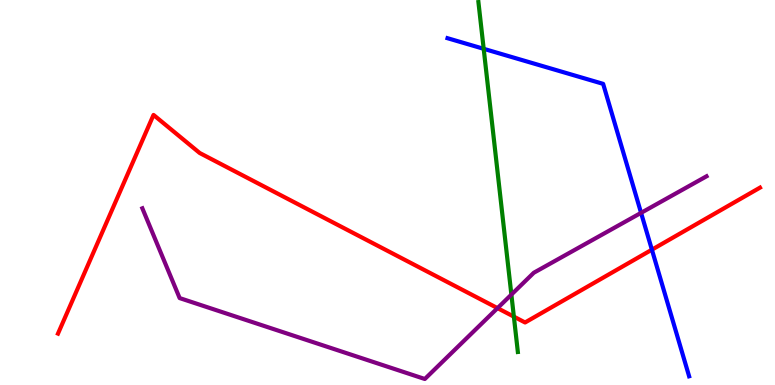[{'lines': ['blue', 'red'], 'intersections': [{'x': 8.41, 'y': 3.51}]}, {'lines': ['green', 'red'], 'intersections': [{'x': 6.63, 'y': 1.78}]}, {'lines': ['purple', 'red'], 'intersections': [{'x': 6.42, 'y': 2.0}]}, {'lines': ['blue', 'green'], 'intersections': [{'x': 6.24, 'y': 8.73}]}, {'lines': ['blue', 'purple'], 'intersections': [{'x': 8.27, 'y': 4.47}]}, {'lines': ['green', 'purple'], 'intersections': [{'x': 6.6, 'y': 2.35}]}]